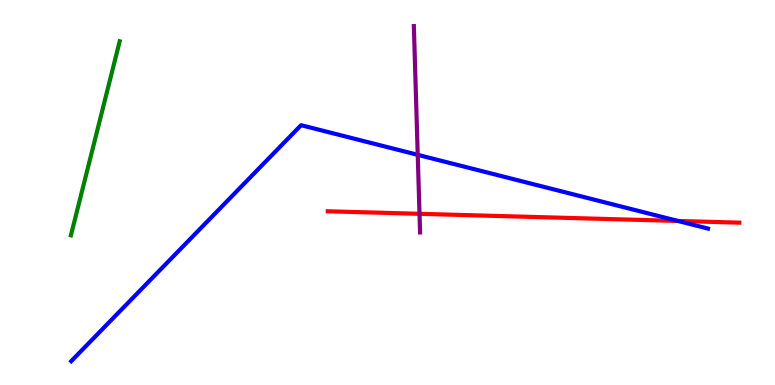[{'lines': ['blue', 'red'], 'intersections': [{'x': 8.75, 'y': 4.26}]}, {'lines': ['green', 'red'], 'intersections': []}, {'lines': ['purple', 'red'], 'intersections': [{'x': 5.41, 'y': 4.45}]}, {'lines': ['blue', 'green'], 'intersections': []}, {'lines': ['blue', 'purple'], 'intersections': [{'x': 5.39, 'y': 5.98}]}, {'lines': ['green', 'purple'], 'intersections': []}]